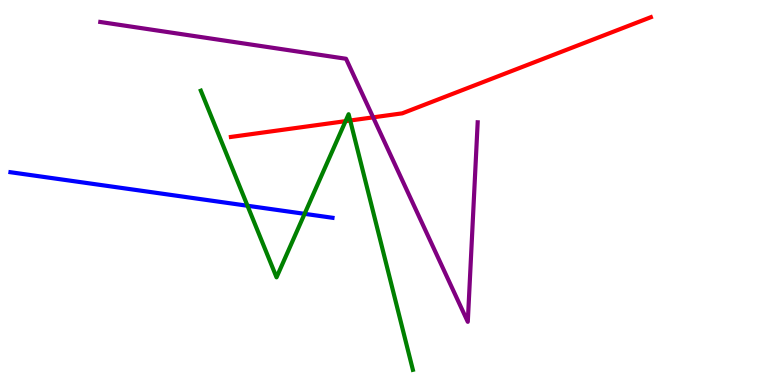[{'lines': ['blue', 'red'], 'intersections': []}, {'lines': ['green', 'red'], 'intersections': [{'x': 4.46, 'y': 6.85}, {'x': 4.52, 'y': 6.87}]}, {'lines': ['purple', 'red'], 'intersections': [{'x': 4.81, 'y': 6.95}]}, {'lines': ['blue', 'green'], 'intersections': [{'x': 3.19, 'y': 4.66}, {'x': 3.93, 'y': 4.45}]}, {'lines': ['blue', 'purple'], 'intersections': []}, {'lines': ['green', 'purple'], 'intersections': []}]